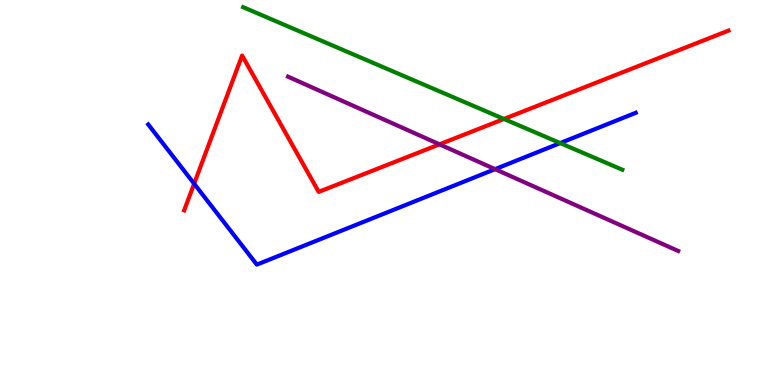[{'lines': ['blue', 'red'], 'intersections': [{'x': 2.51, 'y': 5.23}]}, {'lines': ['green', 'red'], 'intersections': [{'x': 6.5, 'y': 6.91}]}, {'lines': ['purple', 'red'], 'intersections': [{'x': 5.67, 'y': 6.25}]}, {'lines': ['blue', 'green'], 'intersections': [{'x': 7.23, 'y': 6.28}]}, {'lines': ['blue', 'purple'], 'intersections': [{'x': 6.39, 'y': 5.61}]}, {'lines': ['green', 'purple'], 'intersections': []}]